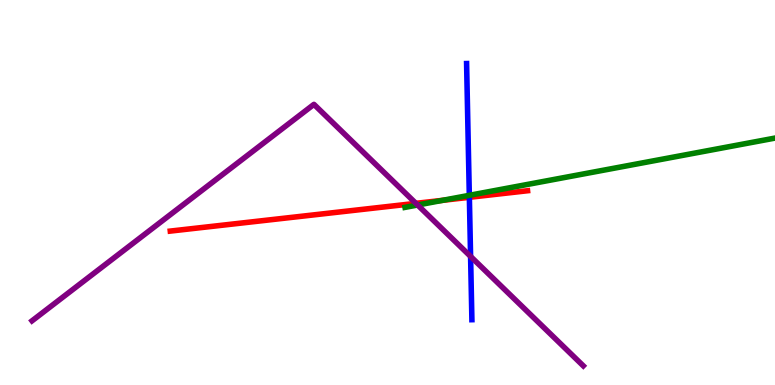[{'lines': ['blue', 'red'], 'intersections': [{'x': 6.06, 'y': 4.87}]}, {'lines': ['green', 'red'], 'intersections': [{'x': 5.71, 'y': 4.8}]}, {'lines': ['purple', 'red'], 'intersections': [{'x': 5.37, 'y': 4.72}]}, {'lines': ['blue', 'green'], 'intersections': [{'x': 6.06, 'y': 4.93}]}, {'lines': ['blue', 'purple'], 'intersections': [{'x': 6.07, 'y': 3.34}]}, {'lines': ['green', 'purple'], 'intersections': [{'x': 5.39, 'y': 4.68}]}]